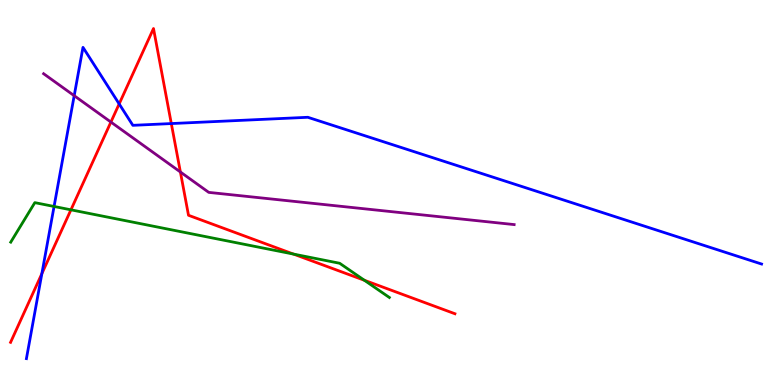[{'lines': ['blue', 'red'], 'intersections': [{'x': 0.54, 'y': 2.89}, {'x': 1.54, 'y': 7.3}, {'x': 2.21, 'y': 6.79}]}, {'lines': ['green', 'red'], 'intersections': [{'x': 0.915, 'y': 4.55}, {'x': 3.79, 'y': 3.4}, {'x': 4.7, 'y': 2.72}]}, {'lines': ['purple', 'red'], 'intersections': [{'x': 1.43, 'y': 6.83}, {'x': 2.33, 'y': 5.53}]}, {'lines': ['blue', 'green'], 'intersections': [{'x': 0.698, 'y': 4.64}]}, {'lines': ['blue', 'purple'], 'intersections': [{'x': 0.957, 'y': 7.51}]}, {'lines': ['green', 'purple'], 'intersections': []}]